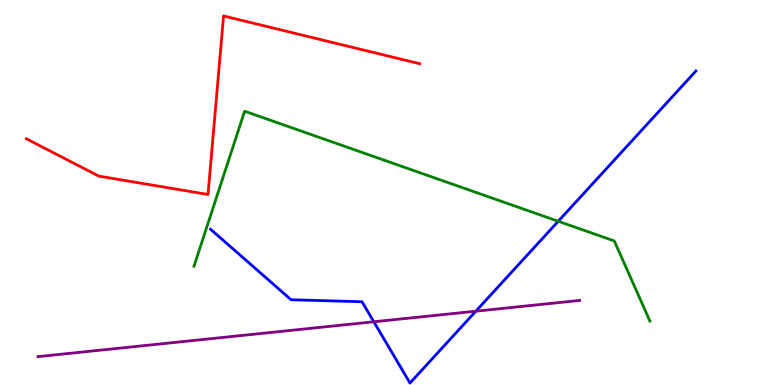[{'lines': ['blue', 'red'], 'intersections': []}, {'lines': ['green', 'red'], 'intersections': []}, {'lines': ['purple', 'red'], 'intersections': []}, {'lines': ['blue', 'green'], 'intersections': [{'x': 7.2, 'y': 4.25}]}, {'lines': ['blue', 'purple'], 'intersections': [{'x': 4.82, 'y': 1.64}, {'x': 6.14, 'y': 1.92}]}, {'lines': ['green', 'purple'], 'intersections': []}]